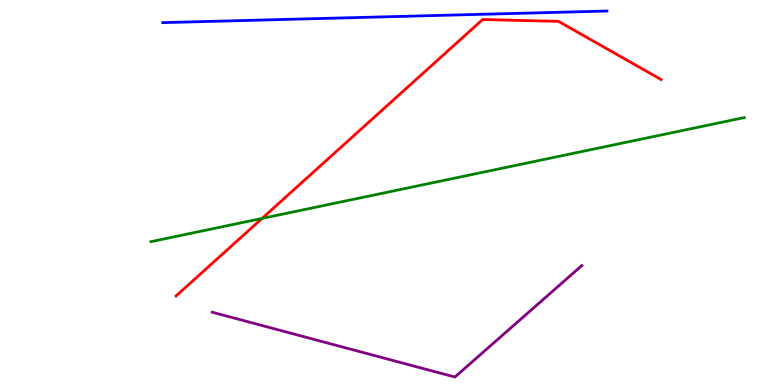[{'lines': ['blue', 'red'], 'intersections': []}, {'lines': ['green', 'red'], 'intersections': [{'x': 3.38, 'y': 4.33}]}, {'lines': ['purple', 'red'], 'intersections': []}, {'lines': ['blue', 'green'], 'intersections': []}, {'lines': ['blue', 'purple'], 'intersections': []}, {'lines': ['green', 'purple'], 'intersections': []}]